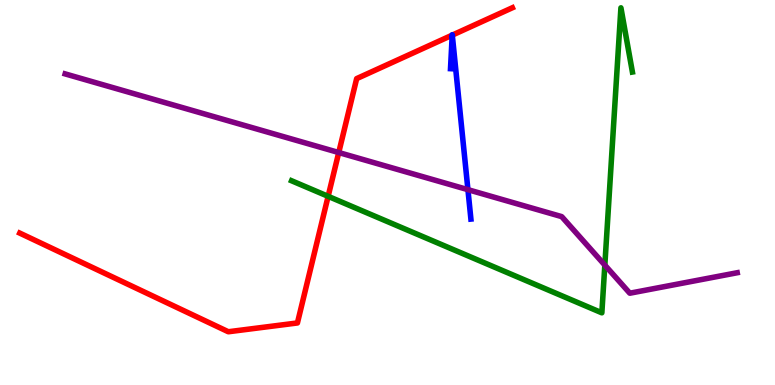[{'lines': ['blue', 'red'], 'intersections': [{'x': 5.84, 'y': 9.09}, {'x': 5.84, 'y': 9.09}]}, {'lines': ['green', 'red'], 'intersections': [{'x': 4.23, 'y': 4.9}]}, {'lines': ['purple', 'red'], 'intersections': [{'x': 4.37, 'y': 6.04}]}, {'lines': ['blue', 'green'], 'intersections': []}, {'lines': ['blue', 'purple'], 'intersections': [{'x': 6.04, 'y': 5.07}]}, {'lines': ['green', 'purple'], 'intersections': [{'x': 7.8, 'y': 3.11}]}]